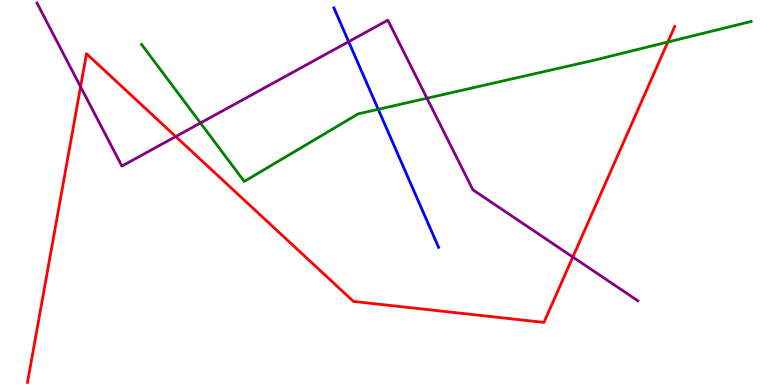[{'lines': ['blue', 'red'], 'intersections': []}, {'lines': ['green', 'red'], 'intersections': [{'x': 8.62, 'y': 8.91}]}, {'lines': ['purple', 'red'], 'intersections': [{'x': 1.04, 'y': 7.75}, {'x': 2.27, 'y': 6.45}, {'x': 7.39, 'y': 3.32}]}, {'lines': ['blue', 'green'], 'intersections': [{'x': 4.88, 'y': 7.16}]}, {'lines': ['blue', 'purple'], 'intersections': [{'x': 4.5, 'y': 8.92}]}, {'lines': ['green', 'purple'], 'intersections': [{'x': 2.59, 'y': 6.81}, {'x': 5.51, 'y': 7.45}]}]